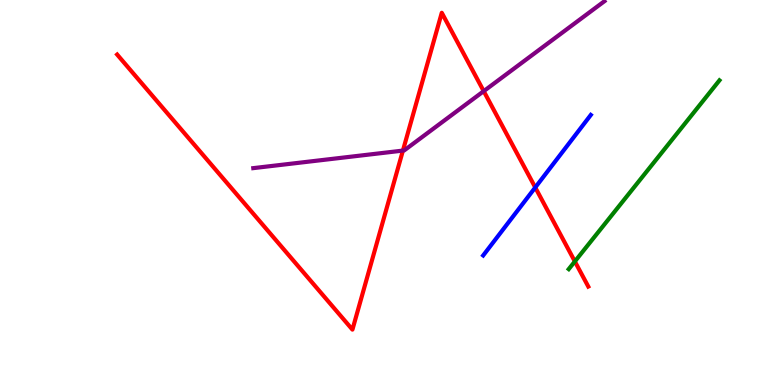[{'lines': ['blue', 'red'], 'intersections': [{'x': 6.91, 'y': 5.13}]}, {'lines': ['green', 'red'], 'intersections': [{'x': 7.42, 'y': 3.21}]}, {'lines': ['purple', 'red'], 'intersections': [{'x': 5.2, 'y': 6.09}, {'x': 6.24, 'y': 7.63}]}, {'lines': ['blue', 'green'], 'intersections': []}, {'lines': ['blue', 'purple'], 'intersections': []}, {'lines': ['green', 'purple'], 'intersections': []}]